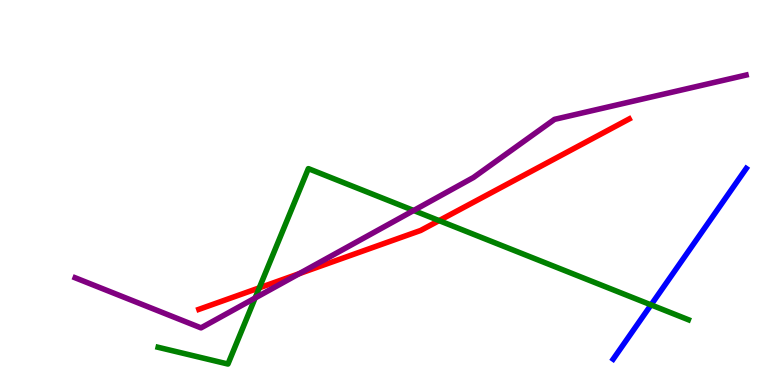[{'lines': ['blue', 'red'], 'intersections': []}, {'lines': ['green', 'red'], 'intersections': [{'x': 3.35, 'y': 2.52}, {'x': 5.67, 'y': 4.27}]}, {'lines': ['purple', 'red'], 'intersections': [{'x': 3.86, 'y': 2.89}]}, {'lines': ['blue', 'green'], 'intersections': [{'x': 8.4, 'y': 2.08}]}, {'lines': ['blue', 'purple'], 'intersections': []}, {'lines': ['green', 'purple'], 'intersections': [{'x': 3.29, 'y': 2.26}, {'x': 5.34, 'y': 4.53}]}]